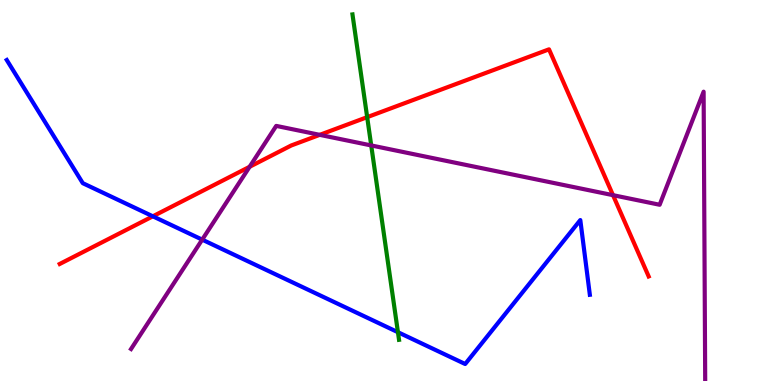[{'lines': ['blue', 'red'], 'intersections': [{'x': 1.97, 'y': 4.38}]}, {'lines': ['green', 'red'], 'intersections': [{'x': 4.74, 'y': 6.96}]}, {'lines': ['purple', 'red'], 'intersections': [{'x': 3.22, 'y': 5.67}, {'x': 4.13, 'y': 6.5}, {'x': 7.91, 'y': 4.93}]}, {'lines': ['blue', 'green'], 'intersections': [{'x': 5.13, 'y': 1.37}]}, {'lines': ['blue', 'purple'], 'intersections': [{'x': 2.61, 'y': 3.78}]}, {'lines': ['green', 'purple'], 'intersections': [{'x': 4.79, 'y': 6.22}]}]